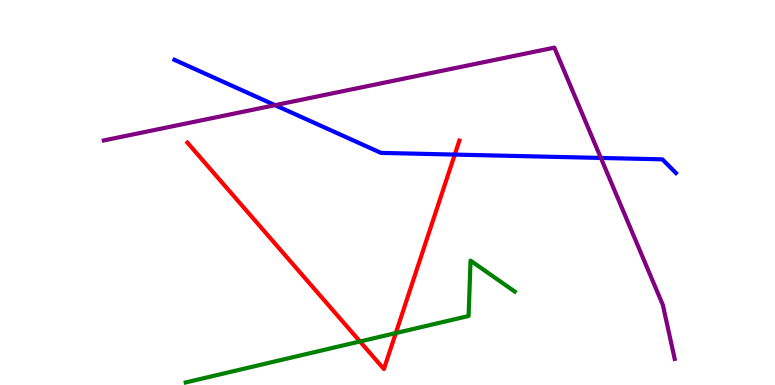[{'lines': ['blue', 'red'], 'intersections': [{'x': 5.87, 'y': 5.98}]}, {'lines': ['green', 'red'], 'intersections': [{'x': 4.64, 'y': 1.13}, {'x': 5.11, 'y': 1.35}]}, {'lines': ['purple', 'red'], 'intersections': []}, {'lines': ['blue', 'green'], 'intersections': []}, {'lines': ['blue', 'purple'], 'intersections': [{'x': 3.55, 'y': 7.27}, {'x': 7.75, 'y': 5.9}]}, {'lines': ['green', 'purple'], 'intersections': []}]